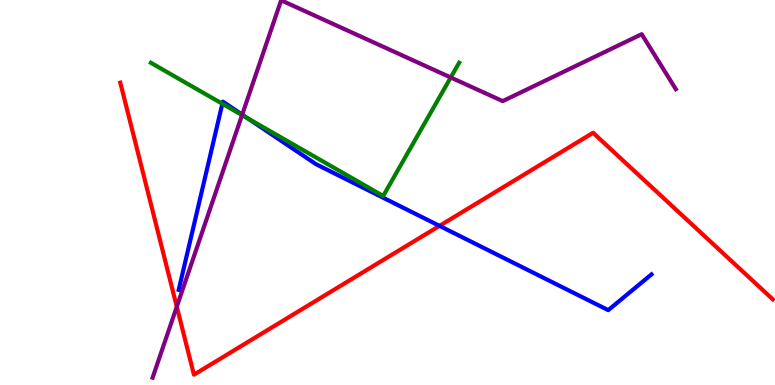[{'lines': ['blue', 'red'], 'intersections': [{'x': 5.67, 'y': 4.13}]}, {'lines': ['green', 'red'], 'intersections': []}, {'lines': ['purple', 'red'], 'intersections': [{'x': 2.28, 'y': 2.03}]}, {'lines': ['blue', 'green'], 'intersections': [{'x': 2.87, 'y': 7.3}, {'x': 3.19, 'y': 6.93}]}, {'lines': ['blue', 'purple'], 'intersections': [{'x': 3.13, 'y': 7.02}]}, {'lines': ['green', 'purple'], 'intersections': [{'x': 3.12, 'y': 7.01}, {'x': 5.82, 'y': 7.99}]}]